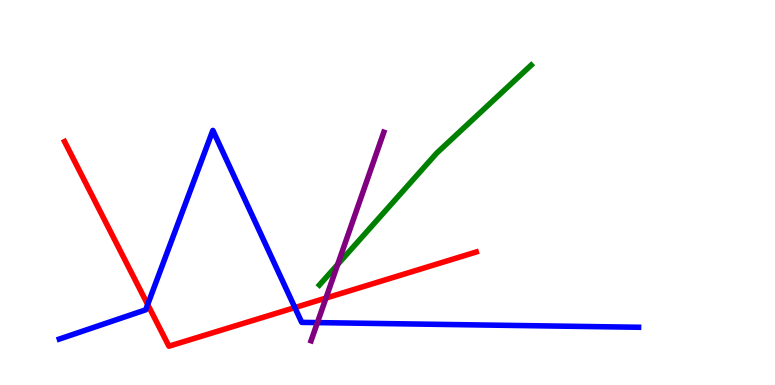[{'lines': ['blue', 'red'], 'intersections': [{'x': 1.91, 'y': 2.09}, {'x': 3.8, 'y': 2.01}]}, {'lines': ['green', 'red'], 'intersections': []}, {'lines': ['purple', 'red'], 'intersections': [{'x': 4.21, 'y': 2.26}]}, {'lines': ['blue', 'green'], 'intersections': []}, {'lines': ['blue', 'purple'], 'intersections': [{'x': 4.1, 'y': 1.62}]}, {'lines': ['green', 'purple'], 'intersections': [{'x': 4.36, 'y': 3.13}]}]